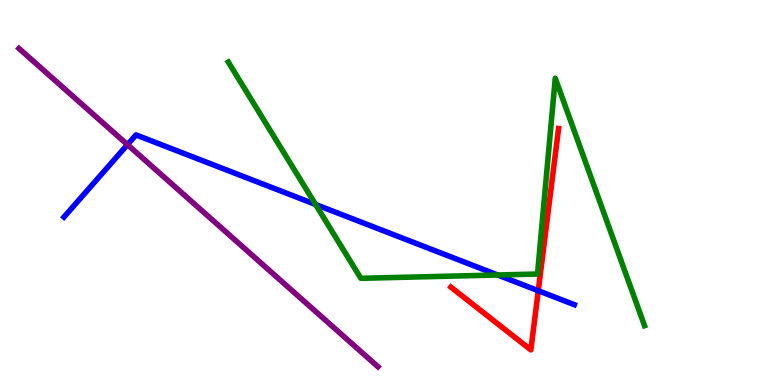[{'lines': ['blue', 'red'], 'intersections': [{'x': 6.95, 'y': 2.45}]}, {'lines': ['green', 'red'], 'intersections': []}, {'lines': ['purple', 'red'], 'intersections': []}, {'lines': ['blue', 'green'], 'intersections': [{'x': 4.07, 'y': 4.69}, {'x': 6.42, 'y': 2.86}]}, {'lines': ['blue', 'purple'], 'intersections': [{'x': 1.64, 'y': 6.24}]}, {'lines': ['green', 'purple'], 'intersections': []}]